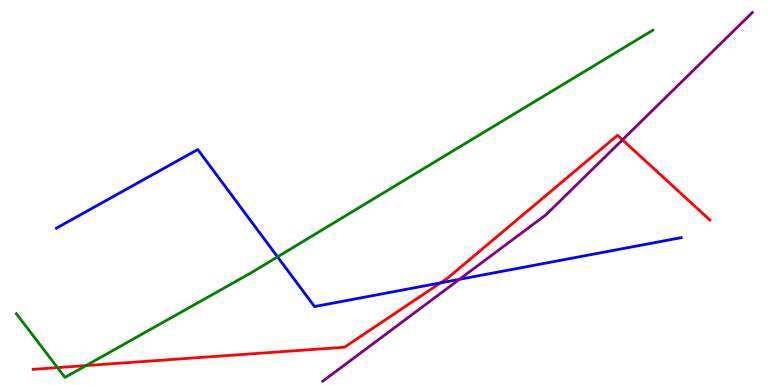[{'lines': ['blue', 'red'], 'intersections': [{'x': 5.68, 'y': 2.65}]}, {'lines': ['green', 'red'], 'intersections': [{'x': 0.742, 'y': 0.451}, {'x': 1.11, 'y': 0.504}]}, {'lines': ['purple', 'red'], 'intersections': [{'x': 8.03, 'y': 6.37}]}, {'lines': ['blue', 'green'], 'intersections': [{'x': 3.58, 'y': 3.33}]}, {'lines': ['blue', 'purple'], 'intersections': [{'x': 5.93, 'y': 2.74}]}, {'lines': ['green', 'purple'], 'intersections': []}]